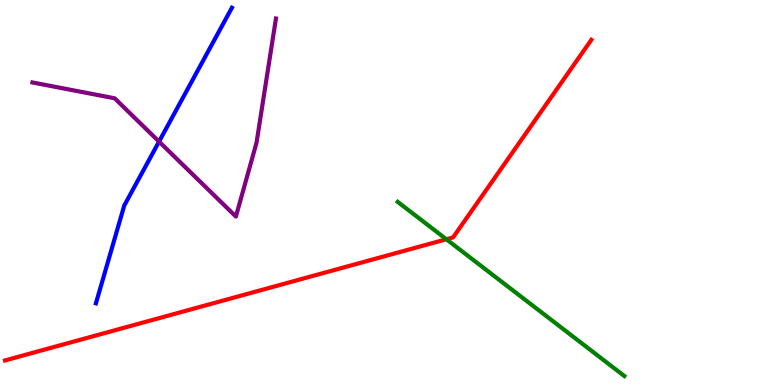[{'lines': ['blue', 'red'], 'intersections': []}, {'lines': ['green', 'red'], 'intersections': [{'x': 5.76, 'y': 3.79}]}, {'lines': ['purple', 'red'], 'intersections': []}, {'lines': ['blue', 'green'], 'intersections': []}, {'lines': ['blue', 'purple'], 'intersections': [{'x': 2.05, 'y': 6.32}]}, {'lines': ['green', 'purple'], 'intersections': []}]